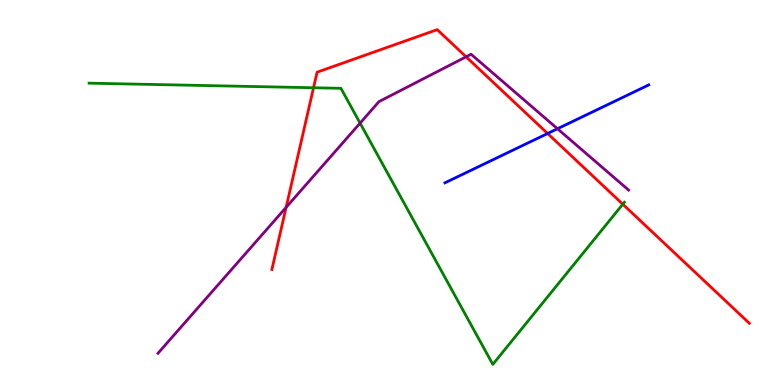[{'lines': ['blue', 'red'], 'intersections': [{'x': 7.07, 'y': 6.53}]}, {'lines': ['green', 'red'], 'intersections': [{'x': 4.05, 'y': 7.72}, {'x': 8.04, 'y': 4.7}]}, {'lines': ['purple', 'red'], 'intersections': [{'x': 3.69, 'y': 4.61}, {'x': 6.01, 'y': 8.52}]}, {'lines': ['blue', 'green'], 'intersections': []}, {'lines': ['blue', 'purple'], 'intersections': [{'x': 7.19, 'y': 6.66}]}, {'lines': ['green', 'purple'], 'intersections': [{'x': 4.65, 'y': 6.8}]}]